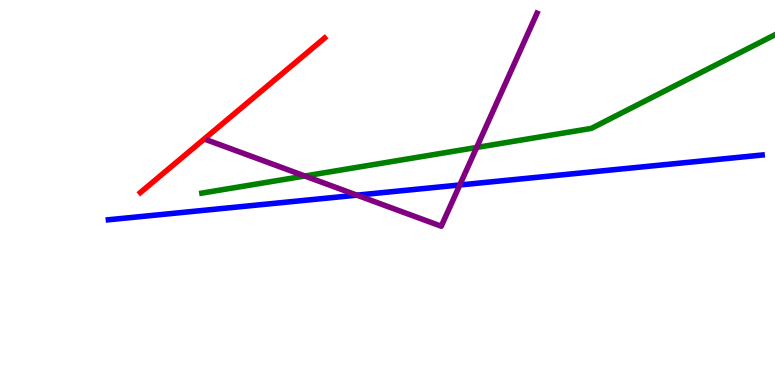[{'lines': ['blue', 'red'], 'intersections': []}, {'lines': ['green', 'red'], 'intersections': []}, {'lines': ['purple', 'red'], 'intersections': []}, {'lines': ['blue', 'green'], 'intersections': []}, {'lines': ['blue', 'purple'], 'intersections': [{'x': 4.61, 'y': 4.93}, {'x': 5.93, 'y': 5.2}]}, {'lines': ['green', 'purple'], 'intersections': [{'x': 3.93, 'y': 5.43}, {'x': 6.15, 'y': 6.17}]}]